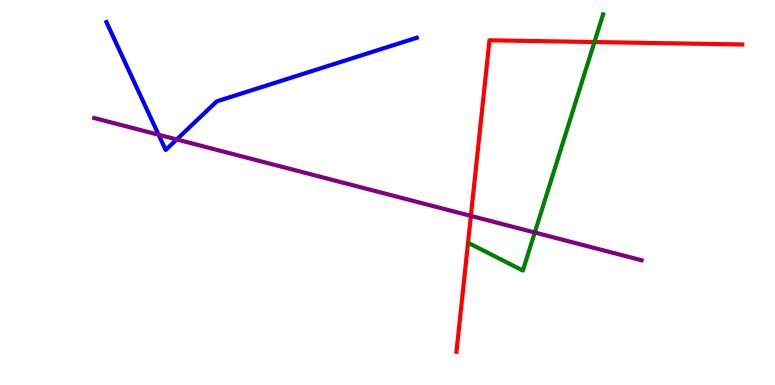[{'lines': ['blue', 'red'], 'intersections': []}, {'lines': ['green', 'red'], 'intersections': [{'x': 7.67, 'y': 8.91}]}, {'lines': ['purple', 'red'], 'intersections': [{'x': 6.08, 'y': 4.39}]}, {'lines': ['blue', 'green'], 'intersections': []}, {'lines': ['blue', 'purple'], 'intersections': [{'x': 2.05, 'y': 6.5}, {'x': 2.28, 'y': 6.38}]}, {'lines': ['green', 'purple'], 'intersections': [{'x': 6.9, 'y': 3.96}]}]